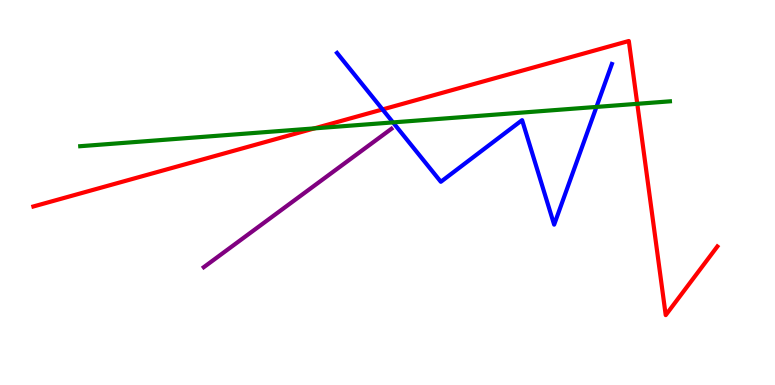[{'lines': ['blue', 'red'], 'intersections': [{'x': 4.94, 'y': 7.16}]}, {'lines': ['green', 'red'], 'intersections': [{'x': 4.06, 'y': 6.67}, {'x': 8.22, 'y': 7.3}]}, {'lines': ['purple', 'red'], 'intersections': []}, {'lines': ['blue', 'green'], 'intersections': [{'x': 5.07, 'y': 6.82}, {'x': 7.7, 'y': 7.22}]}, {'lines': ['blue', 'purple'], 'intersections': []}, {'lines': ['green', 'purple'], 'intersections': []}]